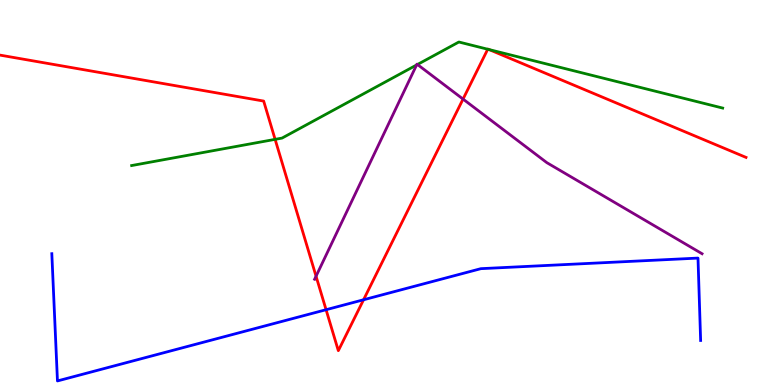[{'lines': ['blue', 'red'], 'intersections': [{'x': 4.21, 'y': 1.96}, {'x': 4.69, 'y': 2.21}]}, {'lines': ['green', 'red'], 'intersections': [{'x': 3.55, 'y': 6.38}, {'x': 6.29, 'y': 8.72}, {'x': 6.31, 'y': 8.71}]}, {'lines': ['purple', 'red'], 'intersections': [{'x': 4.08, 'y': 2.83}, {'x': 5.97, 'y': 7.43}]}, {'lines': ['blue', 'green'], 'intersections': []}, {'lines': ['blue', 'purple'], 'intersections': []}, {'lines': ['green', 'purple'], 'intersections': [{'x': 5.38, 'y': 8.31}, {'x': 5.39, 'y': 8.32}]}]